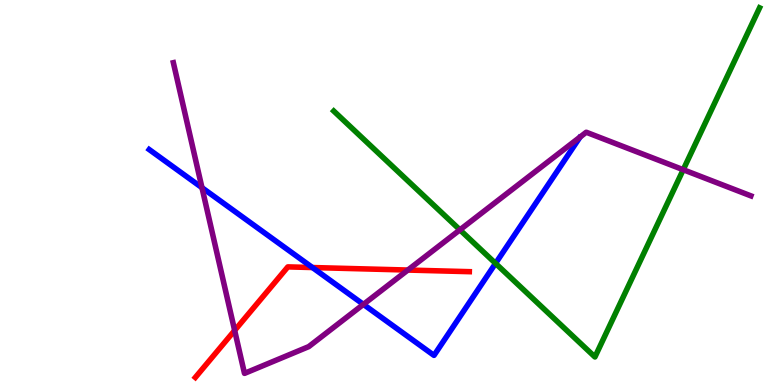[{'lines': ['blue', 'red'], 'intersections': [{'x': 4.03, 'y': 3.05}]}, {'lines': ['green', 'red'], 'intersections': []}, {'lines': ['purple', 'red'], 'intersections': [{'x': 3.03, 'y': 1.42}, {'x': 5.26, 'y': 2.99}]}, {'lines': ['blue', 'green'], 'intersections': [{'x': 6.39, 'y': 3.16}]}, {'lines': ['blue', 'purple'], 'intersections': [{'x': 2.61, 'y': 5.13}, {'x': 4.69, 'y': 2.09}]}, {'lines': ['green', 'purple'], 'intersections': [{'x': 5.93, 'y': 4.03}, {'x': 8.82, 'y': 5.59}]}]